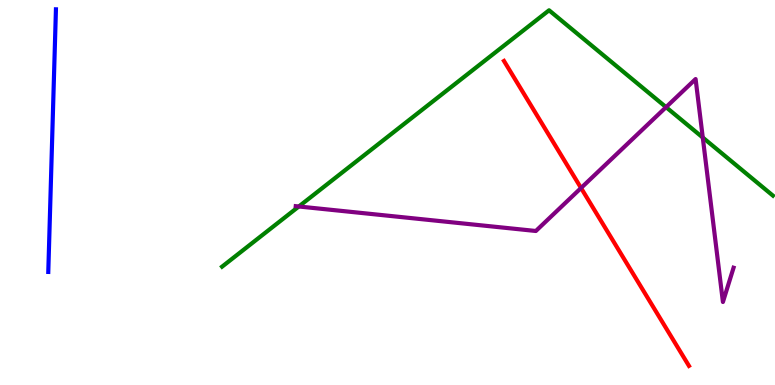[{'lines': ['blue', 'red'], 'intersections': []}, {'lines': ['green', 'red'], 'intersections': []}, {'lines': ['purple', 'red'], 'intersections': [{'x': 7.5, 'y': 5.12}]}, {'lines': ['blue', 'green'], 'intersections': []}, {'lines': ['blue', 'purple'], 'intersections': []}, {'lines': ['green', 'purple'], 'intersections': [{'x': 3.86, 'y': 4.64}, {'x': 8.59, 'y': 7.22}, {'x': 9.07, 'y': 6.43}]}]